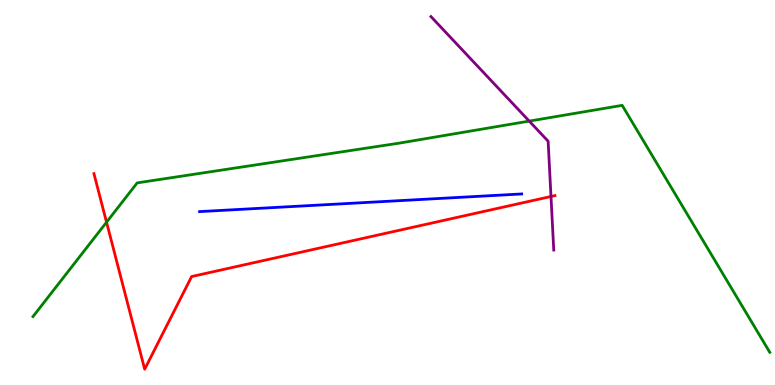[{'lines': ['blue', 'red'], 'intersections': []}, {'lines': ['green', 'red'], 'intersections': [{'x': 1.37, 'y': 4.23}]}, {'lines': ['purple', 'red'], 'intersections': [{'x': 7.11, 'y': 4.9}]}, {'lines': ['blue', 'green'], 'intersections': []}, {'lines': ['blue', 'purple'], 'intersections': []}, {'lines': ['green', 'purple'], 'intersections': [{'x': 6.83, 'y': 6.85}]}]